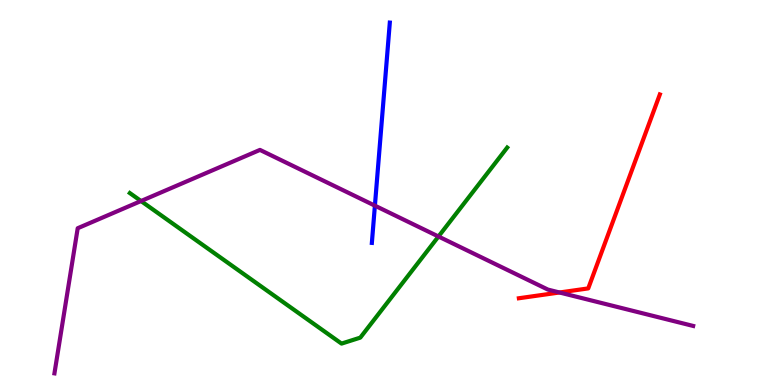[{'lines': ['blue', 'red'], 'intersections': []}, {'lines': ['green', 'red'], 'intersections': []}, {'lines': ['purple', 'red'], 'intersections': [{'x': 7.22, 'y': 2.4}]}, {'lines': ['blue', 'green'], 'intersections': []}, {'lines': ['blue', 'purple'], 'intersections': [{'x': 4.84, 'y': 4.66}]}, {'lines': ['green', 'purple'], 'intersections': [{'x': 1.82, 'y': 4.78}, {'x': 5.66, 'y': 3.86}]}]